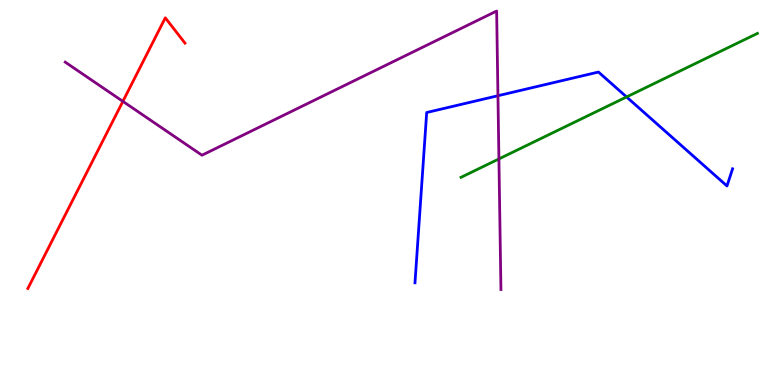[{'lines': ['blue', 'red'], 'intersections': []}, {'lines': ['green', 'red'], 'intersections': []}, {'lines': ['purple', 'red'], 'intersections': [{'x': 1.59, 'y': 7.37}]}, {'lines': ['blue', 'green'], 'intersections': [{'x': 8.08, 'y': 7.48}]}, {'lines': ['blue', 'purple'], 'intersections': [{'x': 6.43, 'y': 7.51}]}, {'lines': ['green', 'purple'], 'intersections': [{'x': 6.44, 'y': 5.87}]}]